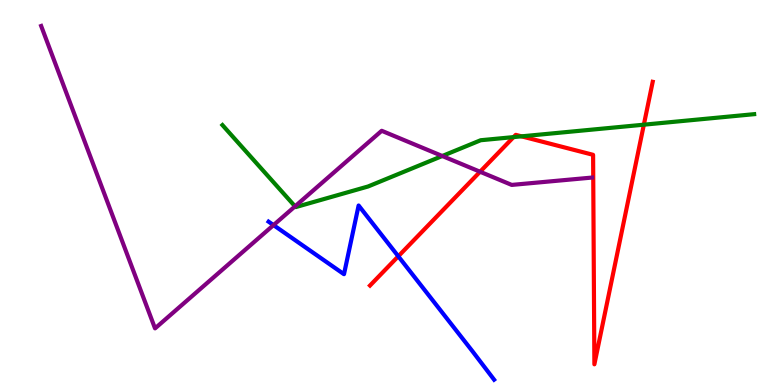[{'lines': ['blue', 'red'], 'intersections': [{'x': 5.14, 'y': 3.34}]}, {'lines': ['green', 'red'], 'intersections': [{'x': 6.63, 'y': 6.44}, {'x': 6.73, 'y': 6.46}, {'x': 8.31, 'y': 6.76}]}, {'lines': ['purple', 'red'], 'intersections': [{'x': 6.19, 'y': 5.54}]}, {'lines': ['blue', 'green'], 'intersections': []}, {'lines': ['blue', 'purple'], 'intersections': [{'x': 3.53, 'y': 4.15}]}, {'lines': ['green', 'purple'], 'intersections': [{'x': 3.81, 'y': 4.64}, {'x': 5.71, 'y': 5.95}]}]